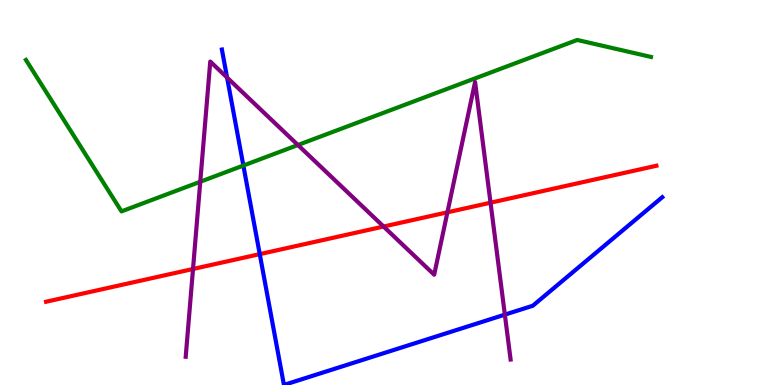[{'lines': ['blue', 'red'], 'intersections': [{'x': 3.35, 'y': 3.4}]}, {'lines': ['green', 'red'], 'intersections': []}, {'lines': ['purple', 'red'], 'intersections': [{'x': 2.49, 'y': 3.01}, {'x': 4.95, 'y': 4.12}, {'x': 5.77, 'y': 4.49}, {'x': 6.33, 'y': 4.73}]}, {'lines': ['blue', 'green'], 'intersections': [{'x': 3.14, 'y': 5.7}]}, {'lines': ['blue', 'purple'], 'intersections': [{'x': 2.93, 'y': 7.99}, {'x': 6.51, 'y': 1.83}]}, {'lines': ['green', 'purple'], 'intersections': [{'x': 2.58, 'y': 5.28}, {'x': 3.84, 'y': 6.23}]}]